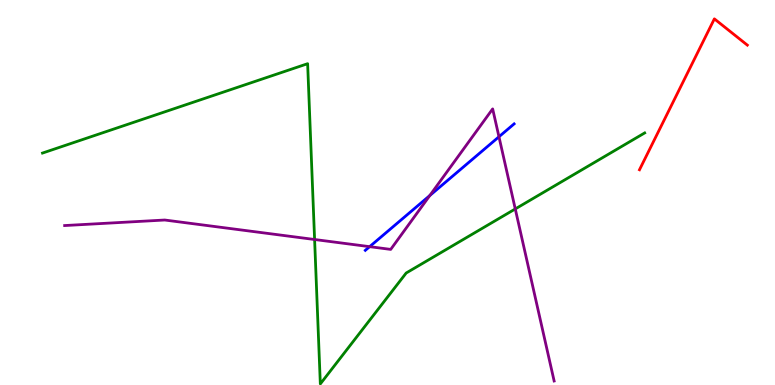[{'lines': ['blue', 'red'], 'intersections': []}, {'lines': ['green', 'red'], 'intersections': []}, {'lines': ['purple', 'red'], 'intersections': []}, {'lines': ['blue', 'green'], 'intersections': []}, {'lines': ['blue', 'purple'], 'intersections': [{'x': 4.77, 'y': 3.59}, {'x': 5.55, 'y': 4.92}, {'x': 6.44, 'y': 6.45}]}, {'lines': ['green', 'purple'], 'intersections': [{'x': 4.06, 'y': 3.78}, {'x': 6.65, 'y': 4.57}]}]